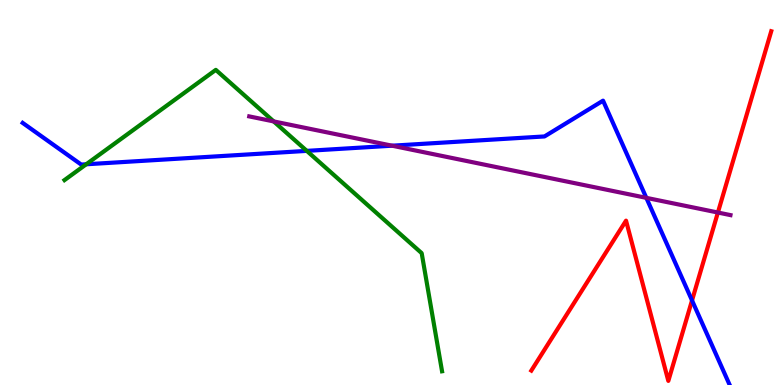[{'lines': ['blue', 'red'], 'intersections': [{'x': 8.93, 'y': 2.2}]}, {'lines': ['green', 'red'], 'intersections': []}, {'lines': ['purple', 'red'], 'intersections': [{'x': 9.26, 'y': 4.48}]}, {'lines': ['blue', 'green'], 'intersections': [{'x': 1.11, 'y': 5.73}, {'x': 3.96, 'y': 6.08}]}, {'lines': ['blue', 'purple'], 'intersections': [{'x': 5.06, 'y': 6.22}, {'x': 8.34, 'y': 4.86}]}, {'lines': ['green', 'purple'], 'intersections': [{'x': 3.53, 'y': 6.85}]}]